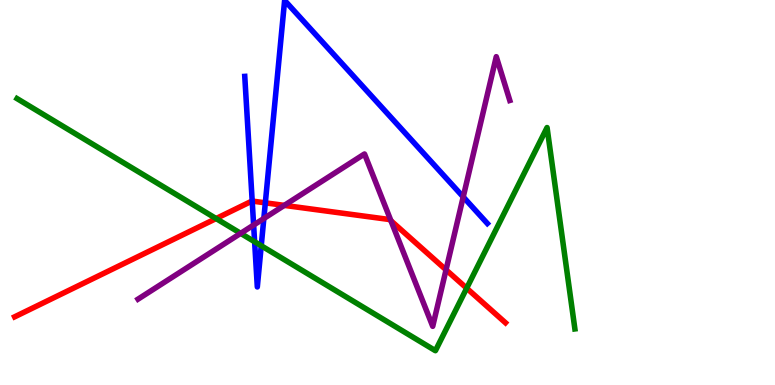[{'lines': ['blue', 'red'], 'intersections': [{'x': 3.25, 'y': 4.78}, {'x': 3.42, 'y': 4.73}]}, {'lines': ['green', 'red'], 'intersections': [{'x': 2.79, 'y': 4.32}, {'x': 6.02, 'y': 2.51}]}, {'lines': ['purple', 'red'], 'intersections': [{'x': 3.67, 'y': 4.67}, {'x': 5.04, 'y': 4.27}, {'x': 5.76, 'y': 2.99}]}, {'lines': ['blue', 'green'], 'intersections': [{'x': 3.29, 'y': 3.72}, {'x': 3.37, 'y': 3.62}]}, {'lines': ['blue', 'purple'], 'intersections': [{'x': 3.27, 'y': 4.15}, {'x': 3.4, 'y': 4.32}, {'x': 5.98, 'y': 4.89}]}, {'lines': ['green', 'purple'], 'intersections': [{'x': 3.11, 'y': 3.94}]}]